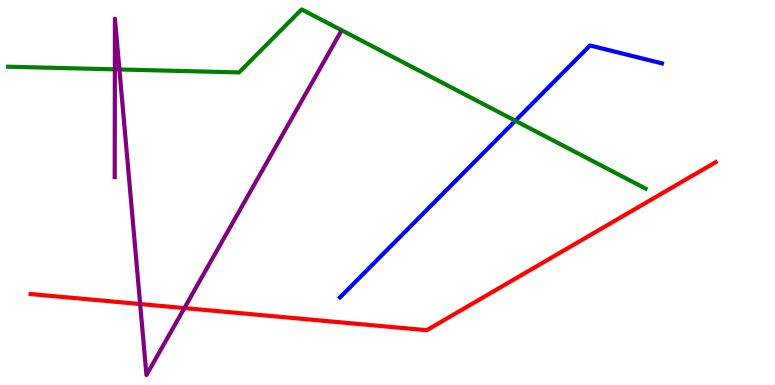[{'lines': ['blue', 'red'], 'intersections': []}, {'lines': ['green', 'red'], 'intersections': []}, {'lines': ['purple', 'red'], 'intersections': [{'x': 1.81, 'y': 2.1}, {'x': 2.38, 'y': 2.0}]}, {'lines': ['blue', 'green'], 'intersections': [{'x': 6.65, 'y': 6.86}]}, {'lines': ['blue', 'purple'], 'intersections': []}, {'lines': ['green', 'purple'], 'intersections': [{'x': 1.48, 'y': 8.2}, {'x': 1.54, 'y': 8.2}]}]